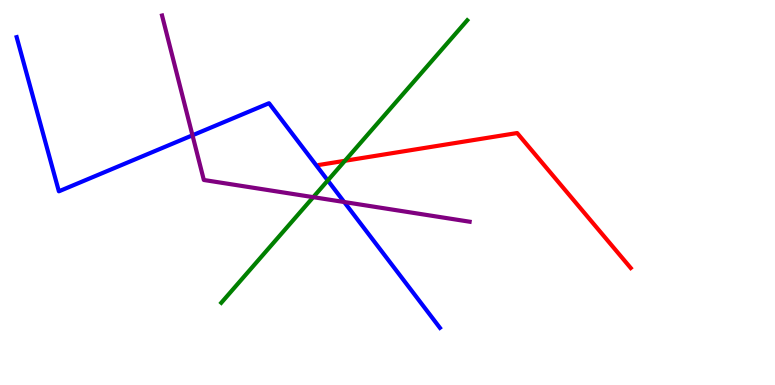[{'lines': ['blue', 'red'], 'intersections': []}, {'lines': ['green', 'red'], 'intersections': [{'x': 4.45, 'y': 5.82}]}, {'lines': ['purple', 'red'], 'intersections': []}, {'lines': ['blue', 'green'], 'intersections': [{'x': 4.23, 'y': 5.31}]}, {'lines': ['blue', 'purple'], 'intersections': [{'x': 2.48, 'y': 6.49}, {'x': 4.44, 'y': 4.75}]}, {'lines': ['green', 'purple'], 'intersections': [{'x': 4.04, 'y': 4.88}]}]